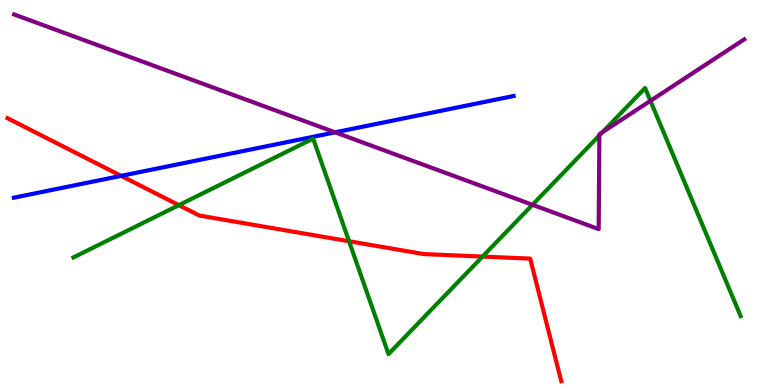[{'lines': ['blue', 'red'], 'intersections': [{'x': 1.56, 'y': 5.43}]}, {'lines': ['green', 'red'], 'intersections': [{'x': 2.31, 'y': 4.67}, {'x': 4.5, 'y': 3.73}, {'x': 6.23, 'y': 3.34}]}, {'lines': ['purple', 'red'], 'intersections': []}, {'lines': ['blue', 'green'], 'intersections': []}, {'lines': ['blue', 'purple'], 'intersections': [{'x': 4.32, 'y': 6.56}]}, {'lines': ['green', 'purple'], 'intersections': [{'x': 6.87, 'y': 4.68}, {'x': 7.73, 'y': 6.48}, {'x': 7.77, 'y': 6.56}, {'x': 8.39, 'y': 7.38}]}]